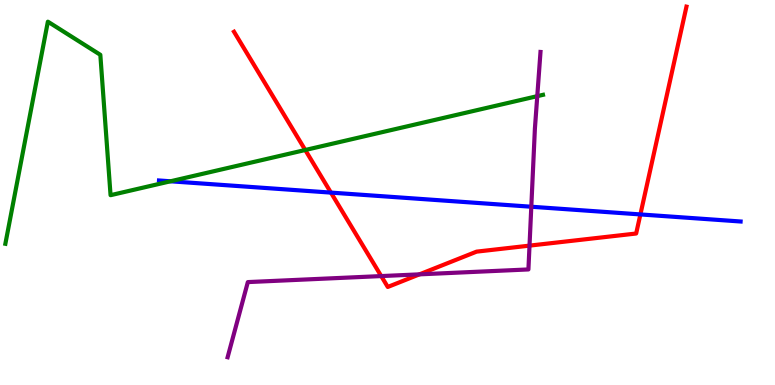[{'lines': ['blue', 'red'], 'intersections': [{'x': 4.27, 'y': 5.0}, {'x': 8.26, 'y': 4.43}]}, {'lines': ['green', 'red'], 'intersections': [{'x': 3.94, 'y': 6.1}]}, {'lines': ['purple', 'red'], 'intersections': [{'x': 4.92, 'y': 2.83}, {'x': 5.41, 'y': 2.87}, {'x': 6.83, 'y': 3.62}]}, {'lines': ['blue', 'green'], 'intersections': [{'x': 2.2, 'y': 5.29}]}, {'lines': ['blue', 'purple'], 'intersections': [{'x': 6.86, 'y': 4.63}]}, {'lines': ['green', 'purple'], 'intersections': [{'x': 6.93, 'y': 7.5}]}]